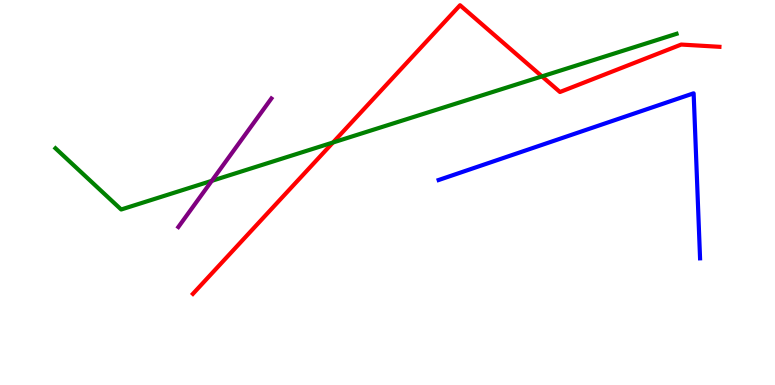[{'lines': ['blue', 'red'], 'intersections': []}, {'lines': ['green', 'red'], 'intersections': [{'x': 4.3, 'y': 6.3}, {'x': 6.99, 'y': 8.02}]}, {'lines': ['purple', 'red'], 'intersections': []}, {'lines': ['blue', 'green'], 'intersections': []}, {'lines': ['blue', 'purple'], 'intersections': []}, {'lines': ['green', 'purple'], 'intersections': [{'x': 2.73, 'y': 5.3}]}]